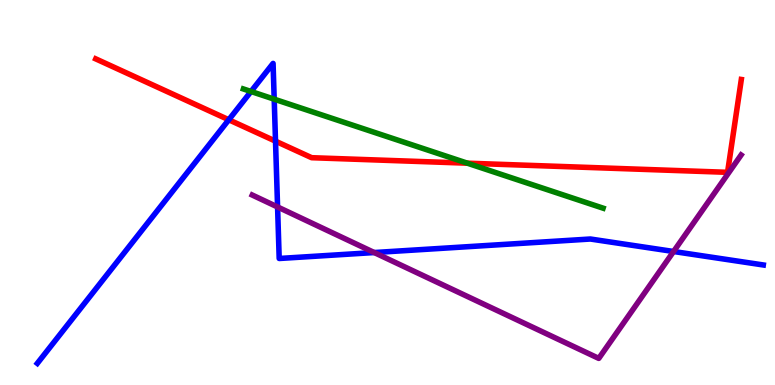[{'lines': ['blue', 'red'], 'intersections': [{'x': 2.95, 'y': 6.89}, {'x': 3.56, 'y': 6.33}]}, {'lines': ['green', 'red'], 'intersections': [{'x': 6.03, 'y': 5.76}]}, {'lines': ['purple', 'red'], 'intersections': []}, {'lines': ['blue', 'green'], 'intersections': [{'x': 3.24, 'y': 7.62}, {'x': 3.54, 'y': 7.42}]}, {'lines': ['blue', 'purple'], 'intersections': [{'x': 3.58, 'y': 4.62}, {'x': 4.83, 'y': 3.44}, {'x': 8.69, 'y': 3.47}]}, {'lines': ['green', 'purple'], 'intersections': []}]